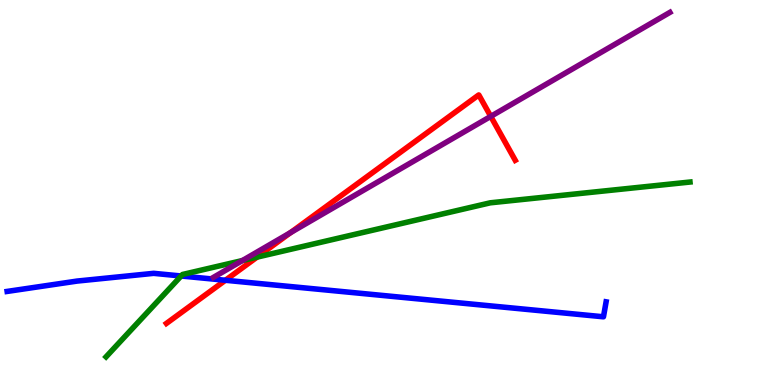[{'lines': ['blue', 'red'], 'intersections': [{'x': 2.91, 'y': 2.72}]}, {'lines': ['green', 'red'], 'intersections': [{'x': 3.32, 'y': 3.32}]}, {'lines': ['purple', 'red'], 'intersections': [{'x': 3.75, 'y': 3.96}, {'x': 6.33, 'y': 6.98}]}, {'lines': ['blue', 'green'], 'intersections': [{'x': 2.34, 'y': 2.83}]}, {'lines': ['blue', 'purple'], 'intersections': []}, {'lines': ['green', 'purple'], 'intersections': [{'x': 3.13, 'y': 3.23}]}]